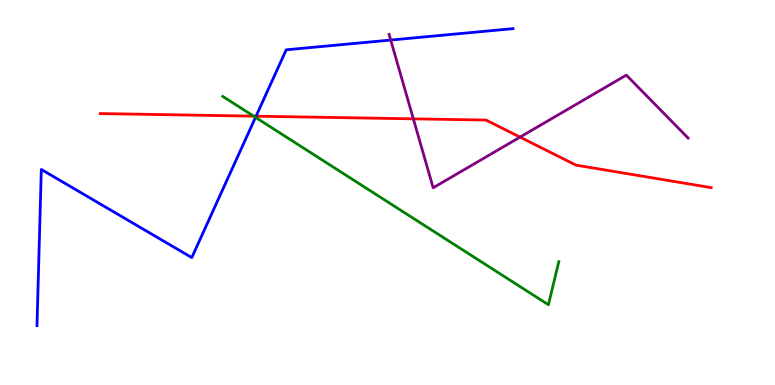[{'lines': ['blue', 'red'], 'intersections': [{'x': 3.3, 'y': 6.98}]}, {'lines': ['green', 'red'], 'intersections': [{'x': 3.27, 'y': 6.98}]}, {'lines': ['purple', 'red'], 'intersections': [{'x': 5.33, 'y': 6.91}, {'x': 6.71, 'y': 6.44}]}, {'lines': ['blue', 'green'], 'intersections': [{'x': 3.3, 'y': 6.95}]}, {'lines': ['blue', 'purple'], 'intersections': [{'x': 5.04, 'y': 8.96}]}, {'lines': ['green', 'purple'], 'intersections': []}]